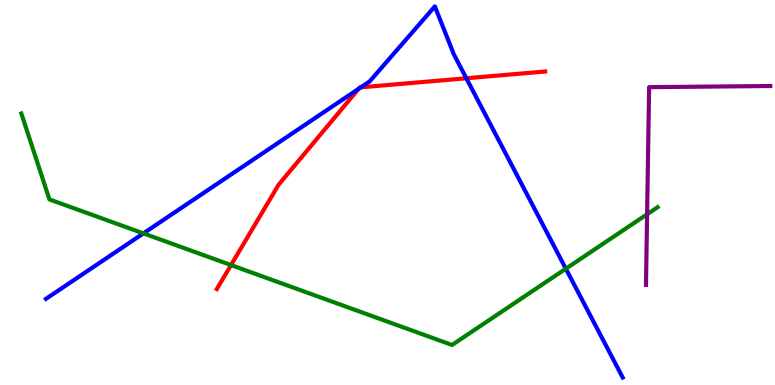[{'lines': ['blue', 'red'], 'intersections': [{'x': 4.63, 'y': 7.69}, {'x': 4.66, 'y': 7.73}, {'x': 6.02, 'y': 7.97}]}, {'lines': ['green', 'red'], 'intersections': [{'x': 2.98, 'y': 3.12}]}, {'lines': ['purple', 'red'], 'intersections': []}, {'lines': ['blue', 'green'], 'intersections': [{'x': 1.85, 'y': 3.94}, {'x': 7.3, 'y': 3.02}]}, {'lines': ['blue', 'purple'], 'intersections': []}, {'lines': ['green', 'purple'], 'intersections': [{'x': 8.35, 'y': 4.44}]}]